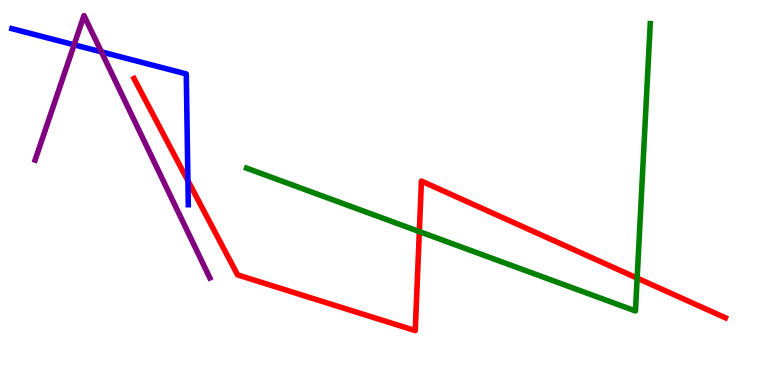[{'lines': ['blue', 'red'], 'intersections': [{'x': 2.42, 'y': 5.31}]}, {'lines': ['green', 'red'], 'intersections': [{'x': 5.41, 'y': 3.98}, {'x': 8.22, 'y': 2.78}]}, {'lines': ['purple', 'red'], 'intersections': []}, {'lines': ['blue', 'green'], 'intersections': []}, {'lines': ['blue', 'purple'], 'intersections': [{'x': 0.956, 'y': 8.84}, {'x': 1.31, 'y': 8.65}]}, {'lines': ['green', 'purple'], 'intersections': []}]